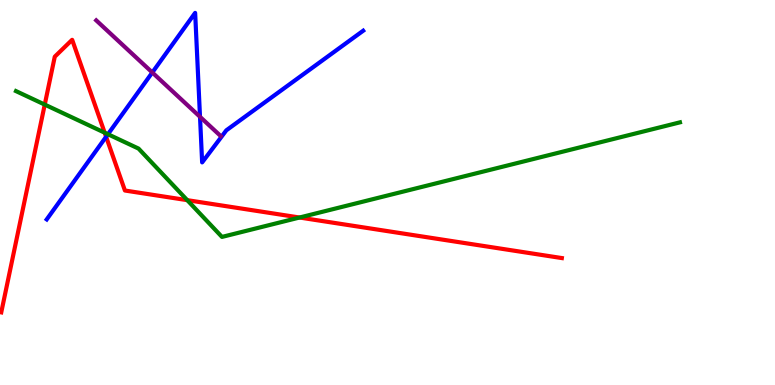[{'lines': ['blue', 'red'], 'intersections': [{'x': 1.37, 'y': 6.45}]}, {'lines': ['green', 'red'], 'intersections': [{'x': 0.577, 'y': 7.28}, {'x': 1.35, 'y': 6.55}, {'x': 2.42, 'y': 4.8}, {'x': 3.86, 'y': 4.35}]}, {'lines': ['purple', 'red'], 'intersections': []}, {'lines': ['blue', 'green'], 'intersections': [{'x': 1.39, 'y': 6.51}]}, {'lines': ['blue', 'purple'], 'intersections': [{'x': 1.97, 'y': 8.12}, {'x': 2.58, 'y': 6.97}]}, {'lines': ['green', 'purple'], 'intersections': []}]